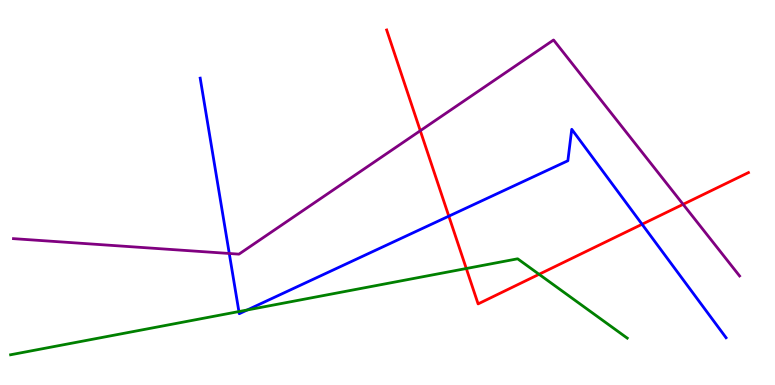[{'lines': ['blue', 'red'], 'intersections': [{'x': 5.79, 'y': 4.39}, {'x': 8.28, 'y': 4.17}]}, {'lines': ['green', 'red'], 'intersections': [{'x': 6.02, 'y': 3.03}, {'x': 6.96, 'y': 2.88}]}, {'lines': ['purple', 'red'], 'intersections': [{'x': 5.42, 'y': 6.6}, {'x': 8.81, 'y': 4.69}]}, {'lines': ['blue', 'green'], 'intersections': [{'x': 3.08, 'y': 1.91}, {'x': 3.19, 'y': 1.95}]}, {'lines': ['blue', 'purple'], 'intersections': [{'x': 2.96, 'y': 3.42}]}, {'lines': ['green', 'purple'], 'intersections': []}]